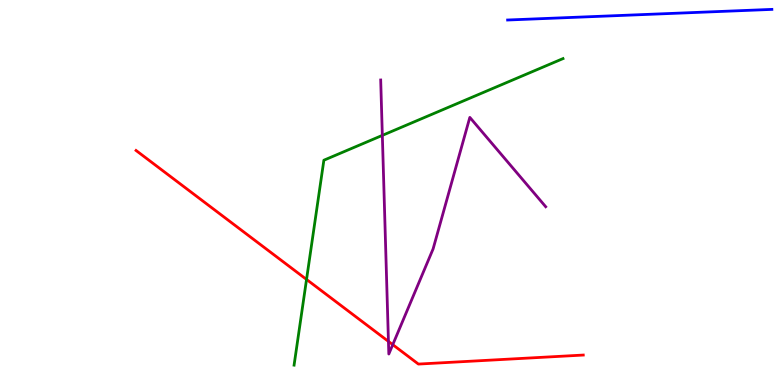[{'lines': ['blue', 'red'], 'intersections': []}, {'lines': ['green', 'red'], 'intersections': [{'x': 3.96, 'y': 2.74}]}, {'lines': ['purple', 'red'], 'intersections': [{'x': 5.01, 'y': 1.13}, {'x': 5.07, 'y': 1.05}]}, {'lines': ['blue', 'green'], 'intersections': []}, {'lines': ['blue', 'purple'], 'intersections': []}, {'lines': ['green', 'purple'], 'intersections': [{'x': 4.93, 'y': 6.48}]}]